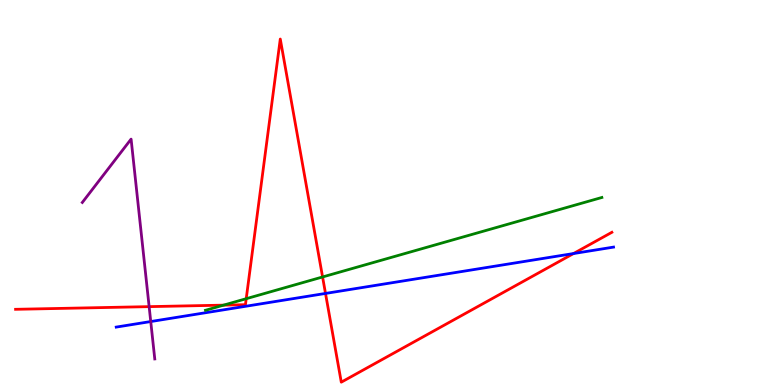[{'lines': ['blue', 'red'], 'intersections': [{'x': 4.2, 'y': 2.38}, {'x': 7.4, 'y': 3.41}]}, {'lines': ['green', 'red'], 'intersections': [{'x': 2.88, 'y': 2.07}, {'x': 3.18, 'y': 2.24}, {'x': 4.16, 'y': 2.81}]}, {'lines': ['purple', 'red'], 'intersections': [{'x': 1.92, 'y': 2.04}]}, {'lines': ['blue', 'green'], 'intersections': []}, {'lines': ['blue', 'purple'], 'intersections': [{'x': 1.95, 'y': 1.65}]}, {'lines': ['green', 'purple'], 'intersections': []}]